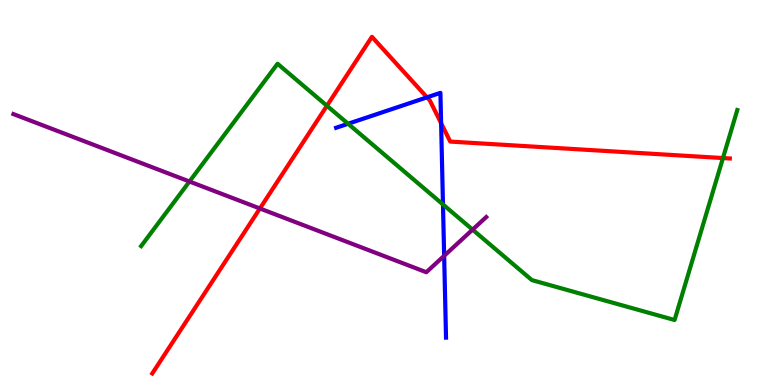[{'lines': ['blue', 'red'], 'intersections': [{'x': 5.51, 'y': 7.47}, {'x': 5.69, 'y': 6.8}]}, {'lines': ['green', 'red'], 'intersections': [{'x': 4.22, 'y': 7.25}, {'x': 9.33, 'y': 5.89}]}, {'lines': ['purple', 'red'], 'intersections': [{'x': 3.35, 'y': 4.58}]}, {'lines': ['blue', 'green'], 'intersections': [{'x': 4.49, 'y': 6.79}, {'x': 5.72, 'y': 4.69}]}, {'lines': ['blue', 'purple'], 'intersections': [{'x': 5.73, 'y': 3.36}]}, {'lines': ['green', 'purple'], 'intersections': [{'x': 2.44, 'y': 5.29}, {'x': 6.1, 'y': 4.04}]}]